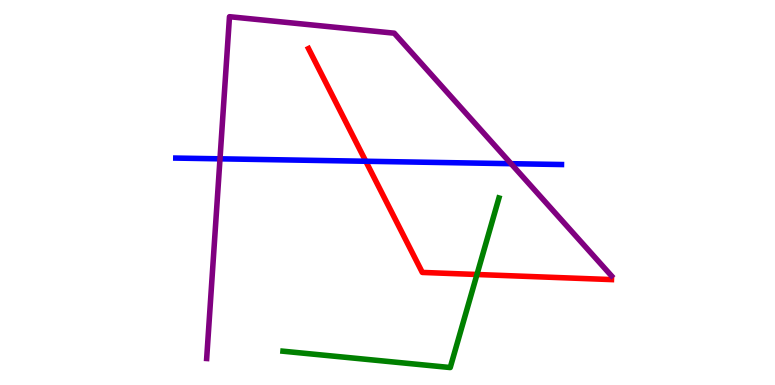[{'lines': ['blue', 'red'], 'intersections': [{'x': 4.72, 'y': 5.81}]}, {'lines': ['green', 'red'], 'intersections': [{'x': 6.15, 'y': 2.87}]}, {'lines': ['purple', 'red'], 'intersections': []}, {'lines': ['blue', 'green'], 'intersections': []}, {'lines': ['blue', 'purple'], 'intersections': [{'x': 2.84, 'y': 5.87}, {'x': 6.59, 'y': 5.75}]}, {'lines': ['green', 'purple'], 'intersections': []}]